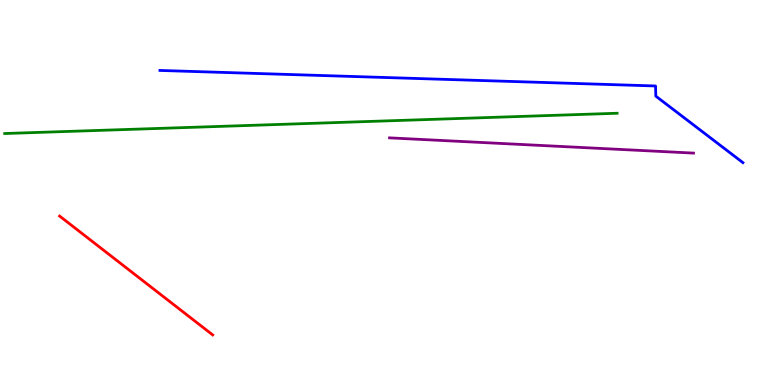[{'lines': ['blue', 'red'], 'intersections': []}, {'lines': ['green', 'red'], 'intersections': []}, {'lines': ['purple', 'red'], 'intersections': []}, {'lines': ['blue', 'green'], 'intersections': []}, {'lines': ['blue', 'purple'], 'intersections': []}, {'lines': ['green', 'purple'], 'intersections': []}]